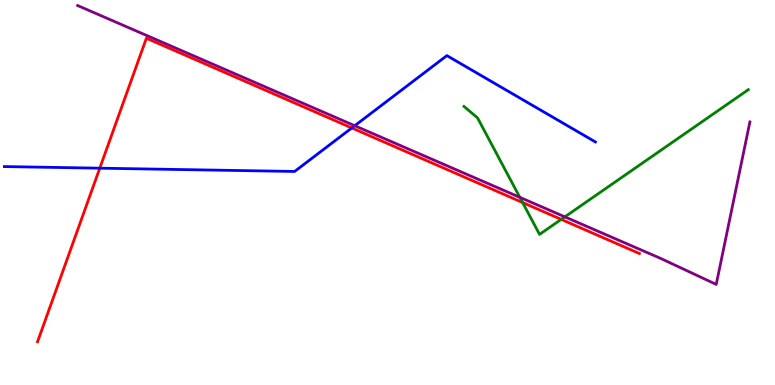[{'lines': ['blue', 'red'], 'intersections': [{'x': 1.29, 'y': 5.63}, {'x': 4.54, 'y': 6.68}]}, {'lines': ['green', 'red'], 'intersections': [{'x': 6.74, 'y': 4.74}, {'x': 7.24, 'y': 4.3}]}, {'lines': ['purple', 'red'], 'intersections': []}, {'lines': ['blue', 'green'], 'intersections': []}, {'lines': ['blue', 'purple'], 'intersections': [{'x': 4.58, 'y': 6.73}]}, {'lines': ['green', 'purple'], 'intersections': [{'x': 6.71, 'y': 4.87}, {'x': 7.29, 'y': 4.37}]}]